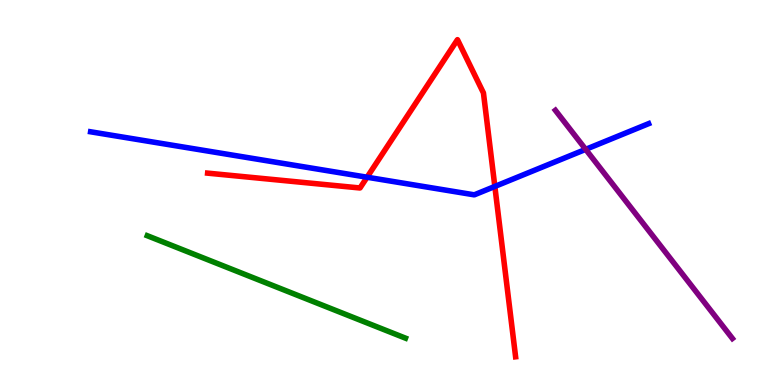[{'lines': ['blue', 'red'], 'intersections': [{'x': 4.74, 'y': 5.4}, {'x': 6.39, 'y': 5.16}]}, {'lines': ['green', 'red'], 'intersections': []}, {'lines': ['purple', 'red'], 'intersections': []}, {'lines': ['blue', 'green'], 'intersections': []}, {'lines': ['blue', 'purple'], 'intersections': [{'x': 7.56, 'y': 6.12}]}, {'lines': ['green', 'purple'], 'intersections': []}]